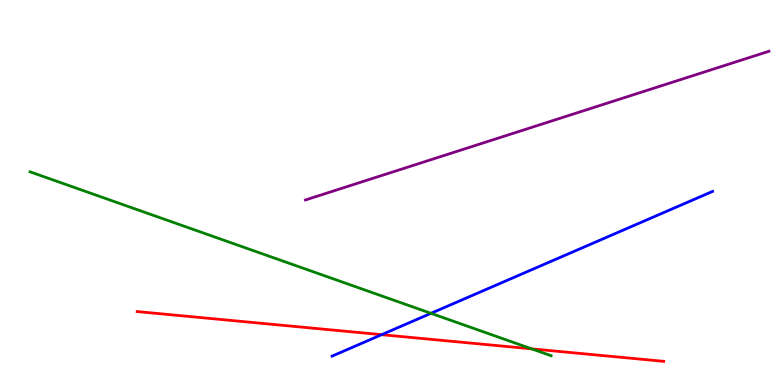[{'lines': ['blue', 'red'], 'intersections': [{'x': 4.92, 'y': 1.31}]}, {'lines': ['green', 'red'], 'intersections': [{'x': 6.86, 'y': 0.939}]}, {'lines': ['purple', 'red'], 'intersections': []}, {'lines': ['blue', 'green'], 'intersections': [{'x': 5.56, 'y': 1.86}]}, {'lines': ['blue', 'purple'], 'intersections': []}, {'lines': ['green', 'purple'], 'intersections': []}]